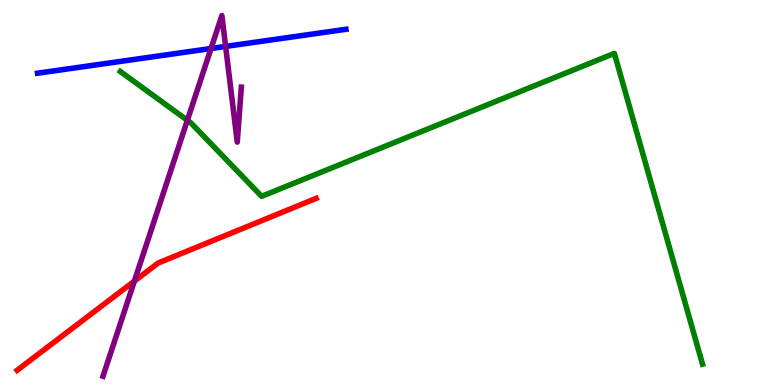[{'lines': ['blue', 'red'], 'intersections': []}, {'lines': ['green', 'red'], 'intersections': []}, {'lines': ['purple', 'red'], 'intersections': [{'x': 1.73, 'y': 2.7}]}, {'lines': ['blue', 'green'], 'intersections': []}, {'lines': ['blue', 'purple'], 'intersections': [{'x': 2.72, 'y': 8.74}, {'x': 2.91, 'y': 8.79}]}, {'lines': ['green', 'purple'], 'intersections': [{'x': 2.42, 'y': 6.88}]}]